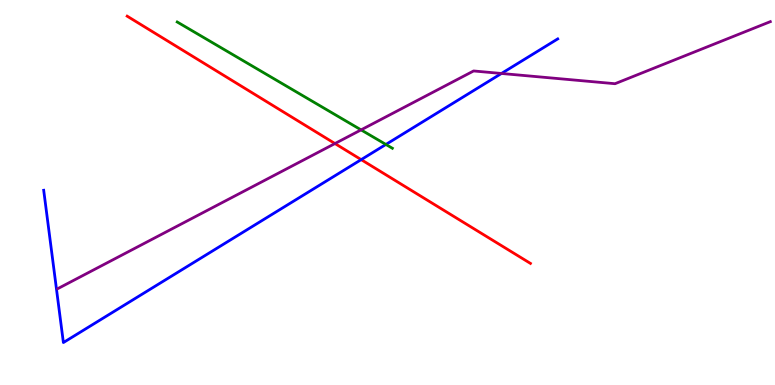[{'lines': ['blue', 'red'], 'intersections': [{'x': 4.66, 'y': 5.85}]}, {'lines': ['green', 'red'], 'intersections': []}, {'lines': ['purple', 'red'], 'intersections': [{'x': 4.32, 'y': 6.27}]}, {'lines': ['blue', 'green'], 'intersections': [{'x': 4.98, 'y': 6.25}]}, {'lines': ['blue', 'purple'], 'intersections': [{'x': 6.47, 'y': 8.09}]}, {'lines': ['green', 'purple'], 'intersections': [{'x': 4.66, 'y': 6.63}]}]